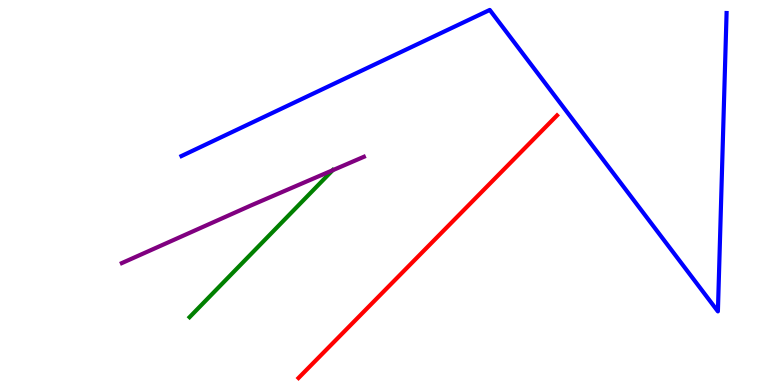[{'lines': ['blue', 'red'], 'intersections': []}, {'lines': ['green', 'red'], 'intersections': []}, {'lines': ['purple', 'red'], 'intersections': []}, {'lines': ['blue', 'green'], 'intersections': []}, {'lines': ['blue', 'purple'], 'intersections': []}, {'lines': ['green', 'purple'], 'intersections': [{'x': 4.29, 'y': 5.58}]}]